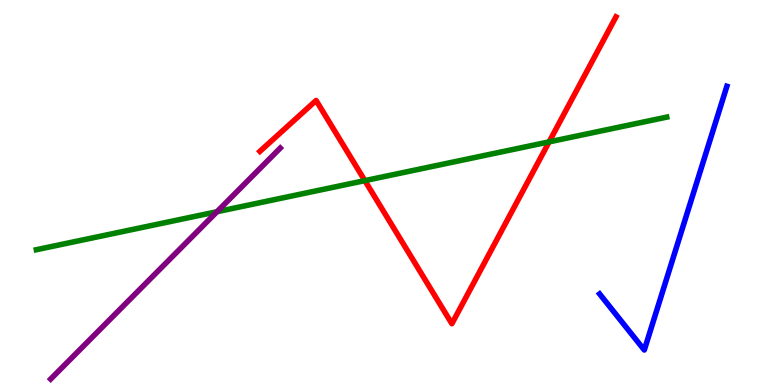[{'lines': ['blue', 'red'], 'intersections': []}, {'lines': ['green', 'red'], 'intersections': [{'x': 4.71, 'y': 5.31}, {'x': 7.09, 'y': 6.32}]}, {'lines': ['purple', 'red'], 'intersections': []}, {'lines': ['blue', 'green'], 'intersections': []}, {'lines': ['blue', 'purple'], 'intersections': []}, {'lines': ['green', 'purple'], 'intersections': [{'x': 2.8, 'y': 4.5}]}]